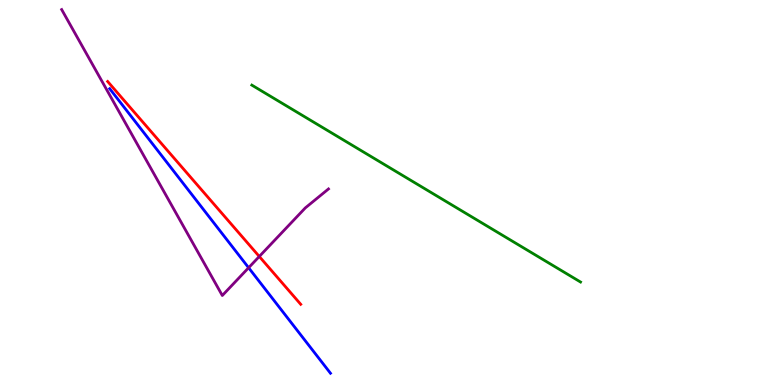[{'lines': ['blue', 'red'], 'intersections': []}, {'lines': ['green', 'red'], 'intersections': []}, {'lines': ['purple', 'red'], 'intersections': [{'x': 3.35, 'y': 3.34}]}, {'lines': ['blue', 'green'], 'intersections': []}, {'lines': ['blue', 'purple'], 'intersections': [{'x': 3.21, 'y': 3.05}]}, {'lines': ['green', 'purple'], 'intersections': []}]